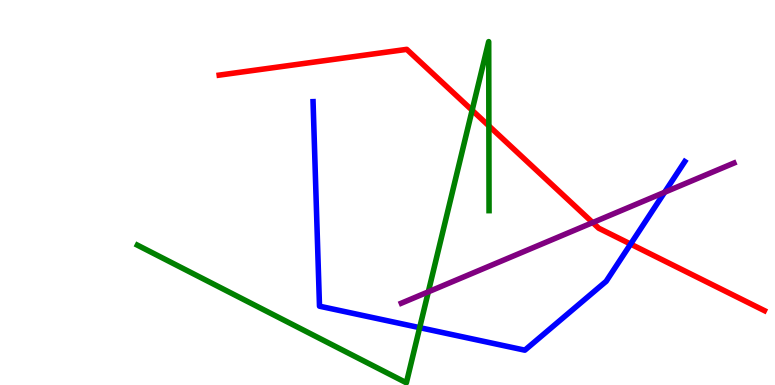[{'lines': ['blue', 'red'], 'intersections': [{'x': 8.14, 'y': 3.66}]}, {'lines': ['green', 'red'], 'intersections': [{'x': 6.09, 'y': 7.14}, {'x': 6.31, 'y': 6.73}]}, {'lines': ['purple', 'red'], 'intersections': [{'x': 7.65, 'y': 4.22}]}, {'lines': ['blue', 'green'], 'intersections': [{'x': 5.42, 'y': 1.49}]}, {'lines': ['blue', 'purple'], 'intersections': [{'x': 8.58, 'y': 5.01}]}, {'lines': ['green', 'purple'], 'intersections': [{'x': 5.53, 'y': 2.42}]}]